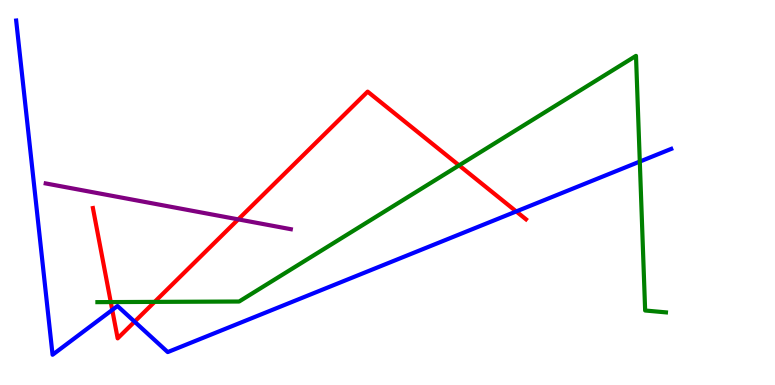[{'lines': ['blue', 'red'], 'intersections': [{'x': 1.45, 'y': 1.95}, {'x': 1.74, 'y': 1.64}, {'x': 6.66, 'y': 4.51}]}, {'lines': ['green', 'red'], 'intersections': [{'x': 1.43, 'y': 2.15}, {'x': 2.0, 'y': 2.16}, {'x': 5.92, 'y': 5.7}]}, {'lines': ['purple', 'red'], 'intersections': [{'x': 3.07, 'y': 4.3}]}, {'lines': ['blue', 'green'], 'intersections': [{'x': 8.26, 'y': 5.8}]}, {'lines': ['blue', 'purple'], 'intersections': []}, {'lines': ['green', 'purple'], 'intersections': []}]